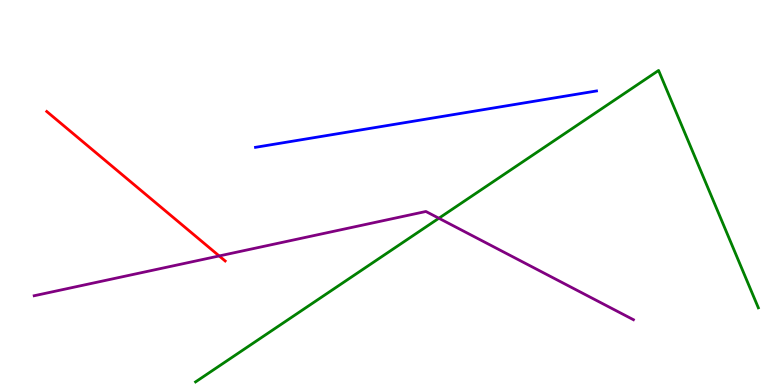[{'lines': ['blue', 'red'], 'intersections': []}, {'lines': ['green', 'red'], 'intersections': []}, {'lines': ['purple', 'red'], 'intersections': [{'x': 2.83, 'y': 3.35}]}, {'lines': ['blue', 'green'], 'intersections': []}, {'lines': ['blue', 'purple'], 'intersections': []}, {'lines': ['green', 'purple'], 'intersections': [{'x': 5.66, 'y': 4.33}]}]